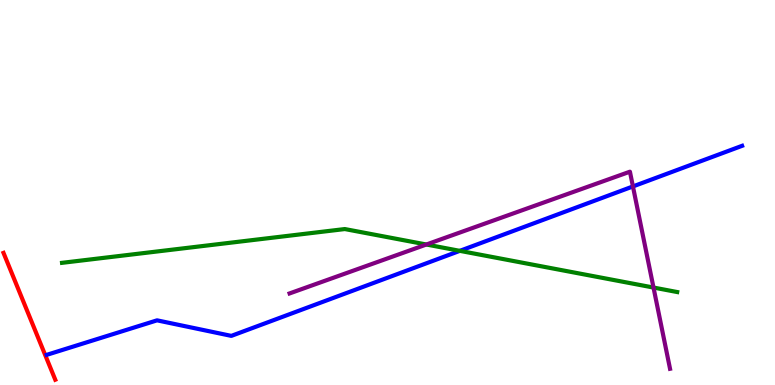[{'lines': ['blue', 'red'], 'intersections': []}, {'lines': ['green', 'red'], 'intersections': []}, {'lines': ['purple', 'red'], 'intersections': []}, {'lines': ['blue', 'green'], 'intersections': [{'x': 5.93, 'y': 3.48}]}, {'lines': ['blue', 'purple'], 'intersections': [{'x': 8.17, 'y': 5.16}]}, {'lines': ['green', 'purple'], 'intersections': [{'x': 5.5, 'y': 3.65}, {'x': 8.43, 'y': 2.53}]}]